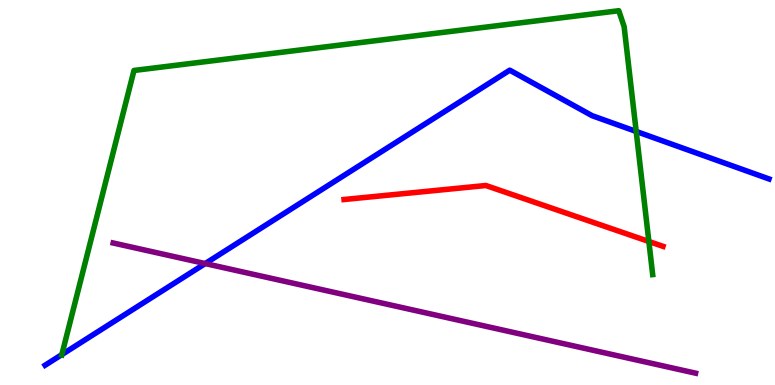[{'lines': ['blue', 'red'], 'intersections': []}, {'lines': ['green', 'red'], 'intersections': [{'x': 8.37, 'y': 3.73}]}, {'lines': ['purple', 'red'], 'intersections': []}, {'lines': ['blue', 'green'], 'intersections': [{'x': 0.798, 'y': 0.79}, {'x': 8.21, 'y': 6.59}]}, {'lines': ['blue', 'purple'], 'intersections': [{'x': 2.65, 'y': 3.15}]}, {'lines': ['green', 'purple'], 'intersections': []}]